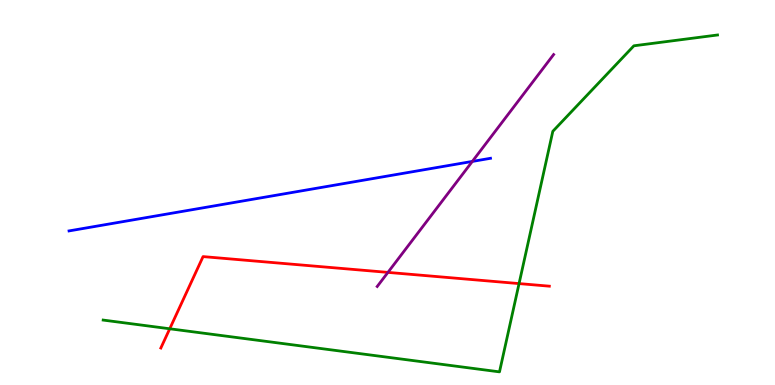[{'lines': ['blue', 'red'], 'intersections': []}, {'lines': ['green', 'red'], 'intersections': [{'x': 2.19, 'y': 1.46}, {'x': 6.7, 'y': 2.63}]}, {'lines': ['purple', 'red'], 'intersections': [{'x': 5.01, 'y': 2.92}]}, {'lines': ['blue', 'green'], 'intersections': []}, {'lines': ['blue', 'purple'], 'intersections': [{'x': 6.09, 'y': 5.81}]}, {'lines': ['green', 'purple'], 'intersections': []}]